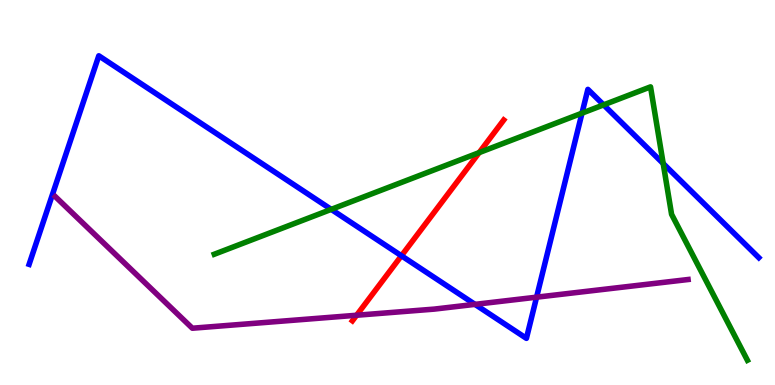[{'lines': ['blue', 'red'], 'intersections': [{'x': 5.18, 'y': 3.36}]}, {'lines': ['green', 'red'], 'intersections': [{'x': 6.18, 'y': 6.04}]}, {'lines': ['purple', 'red'], 'intersections': [{'x': 4.6, 'y': 1.81}]}, {'lines': ['blue', 'green'], 'intersections': [{'x': 4.27, 'y': 4.56}, {'x': 7.51, 'y': 7.06}, {'x': 7.79, 'y': 7.28}, {'x': 8.56, 'y': 5.75}]}, {'lines': ['blue', 'purple'], 'intersections': [{'x': 6.13, 'y': 2.09}, {'x': 6.92, 'y': 2.28}]}, {'lines': ['green', 'purple'], 'intersections': []}]